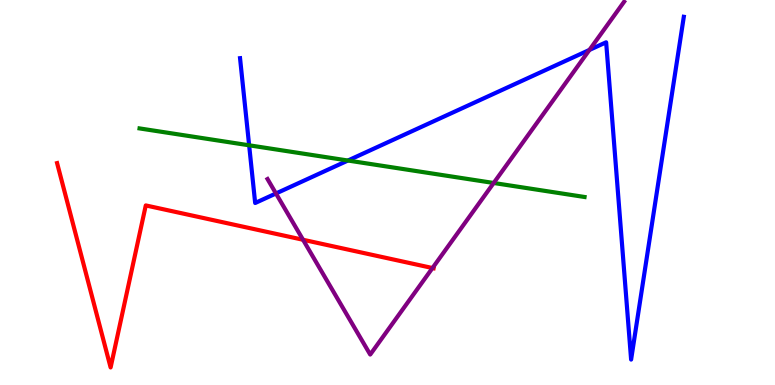[{'lines': ['blue', 'red'], 'intersections': []}, {'lines': ['green', 'red'], 'intersections': []}, {'lines': ['purple', 'red'], 'intersections': [{'x': 3.91, 'y': 3.77}, {'x': 5.58, 'y': 3.04}]}, {'lines': ['blue', 'green'], 'intersections': [{'x': 3.21, 'y': 6.23}, {'x': 4.49, 'y': 5.83}]}, {'lines': ['blue', 'purple'], 'intersections': [{'x': 3.56, 'y': 4.97}, {'x': 7.61, 'y': 8.7}]}, {'lines': ['green', 'purple'], 'intersections': [{'x': 6.37, 'y': 5.25}]}]